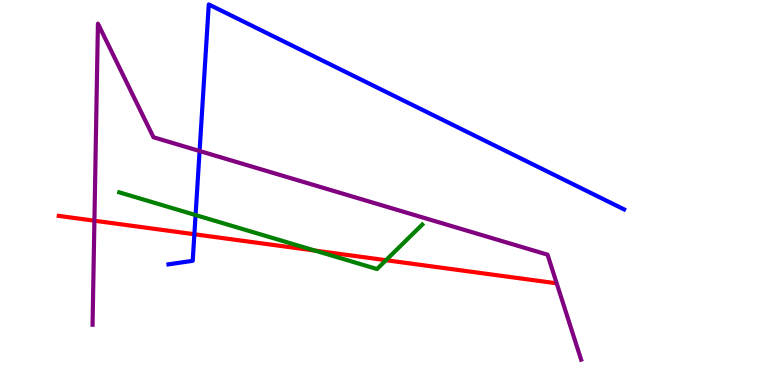[{'lines': ['blue', 'red'], 'intersections': [{'x': 2.51, 'y': 3.92}]}, {'lines': ['green', 'red'], 'intersections': [{'x': 4.06, 'y': 3.49}, {'x': 4.98, 'y': 3.24}]}, {'lines': ['purple', 'red'], 'intersections': [{'x': 1.22, 'y': 4.27}]}, {'lines': ['blue', 'green'], 'intersections': [{'x': 2.52, 'y': 4.41}]}, {'lines': ['blue', 'purple'], 'intersections': [{'x': 2.58, 'y': 6.08}]}, {'lines': ['green', 'purple'], 'intersections': []}]